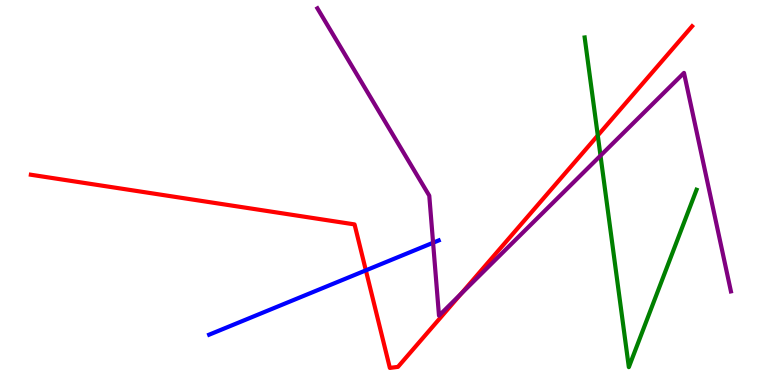[{'lines': ['blue', 'red'], 'intersections': [{'x': 4.72, 'y': 2.98}]}, {'lines': ['green', 'red'], 'intersections': [{'x': 7.71, 'y': 6.48}]}, {'lines': ['purple', 'red'], 'intersections': [{'x': 5.95, 'y': 2.37}]}, {'lines': ['blue', 'green'], 'intersections': []}, {'lines': ['blue', 'purple'], 'intersections': [{'x': 5.59, 'y': 3.69}]}, {'lines': ['green', 'purple'], 'intersections': [{'x': 7.75, 'y': 5.96}]}]